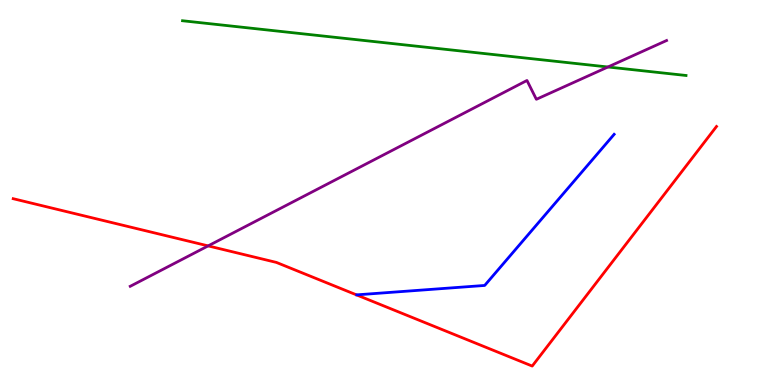[{'lines': ['blue', 'red'], 'intersections': []}, {'lines': ['green', 'red'], 'intersections': []}, {'lines': ['purple', 'red'], 'intersections': [{'x': 2.69, 'y': 3.61}]}, {'lines': ['blue', 'green'], 'intersections': []}, {'lines': ['blue', 'purple'], 'intersections': []}, {'lines': ['green', 'purple'], 'intersections': [{'x': 7.84, 'y': 8.26}]}]